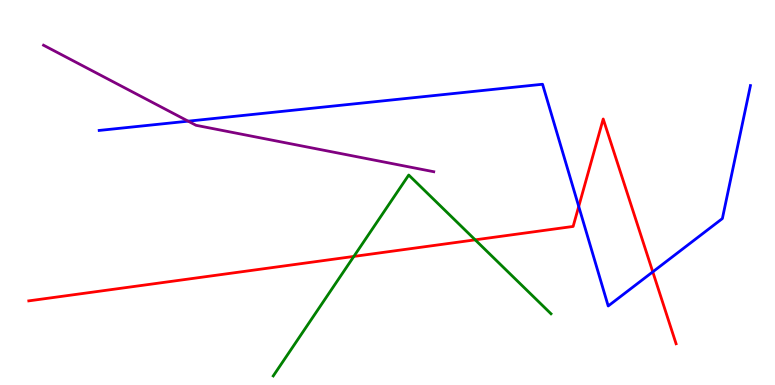[{'lines': ['blue', 'red'], 'intersections': [{'x': 7.47, 'y': 4.64}, {'x': 8.42, 'y': 2.94}]}, {'lines': ['green', 'red'], 'intersections': [{'x': 4.57, 'y': 3.34}, {'x': 6.13, 'y': 3.77}]}, {'lines': ['purple', 'red'], 'intersections': []}, {'lines': ['blue', 'green'], 'intersections': []}, {'lines': ['blue', 'purple'], 'intersections': [{'x': 2.43, 'y': 6.85}]}, {'lines': ['green', 'purple'], 'intersections': []}]